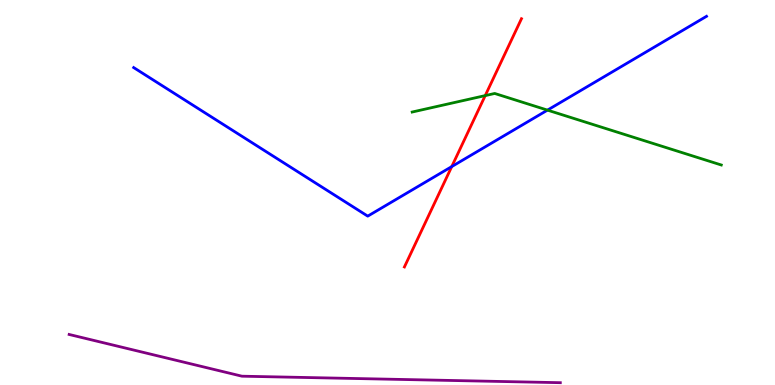[{'lines': ['blue', 'red'], 'intersections': [{'x': 5.83, 'y': 5.67}]}, {'lines': ['green', 'red'], 'intersections': [{'x': 6.26, 'y': 7.52}]}, {'lines': ['purple', 'red'], 'intersections': []}, {'lines': ['blue', 'green'], 'intersections': [{'x': 7.06, 'y': 7.14}]}, {'lines': ['blue', 'purple'], 'intersections': []}, {'lines': ['green', 'purple'], 'intersections': []}]